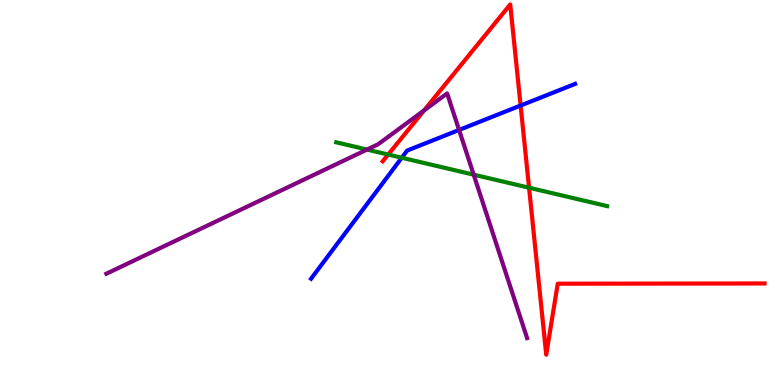[{'lines': ['blue', 'red'], 'intersections': [{'x': 6.72, 'y': 7.26}]}, {'lines': ['green', 'red'], 'intersections': [{'x': 5.01, 'y': 5.99}, {'x': 6.83, 'y': 5.12}]}, {'lines': ['purple', 'red'], 'intersections': [{'x': 5.47, 'y': 7.13}]}, {'lines': ['blue', 'green'], 'intersections': [{'x': 5.18, 'y': 5.9}]}, {'lines': ['blue', 'purple'], 'intersections': [{'x': 5.92, 'y': 6.62}]}, {'lines': ['green', 'purple'], 'intersections': [{'x': 4.74, 'y': 6.12}, {'x': 6.11, 'y': 5.46}]}]